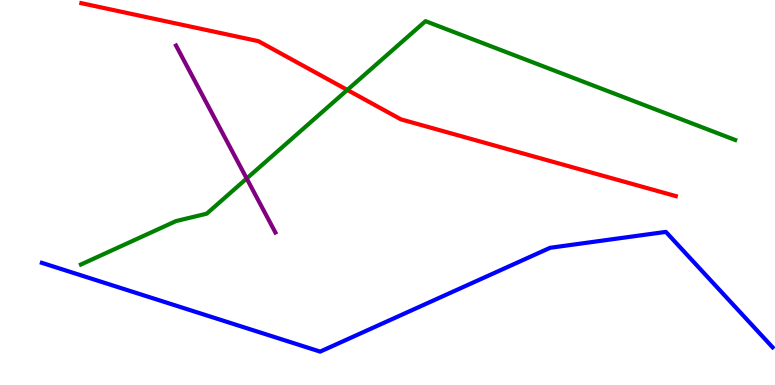[{'lines': ['blue', 'red'], 'intersections': []}, {'lines': ['green', 'red'], 'intersections': [{'x': 4.48, 'y': 7.66}]}, {'lines': ['purple', 'red'], 'intersections': []}, {'lines': ['blue', 'green'], 'intersections': []}, {'lines': ['blue', 'purple'], 'intersections': []}, {'lines': ['green', 'purple'], 'intersections': [{'x': 3.18, 'y': 5.36}]}]